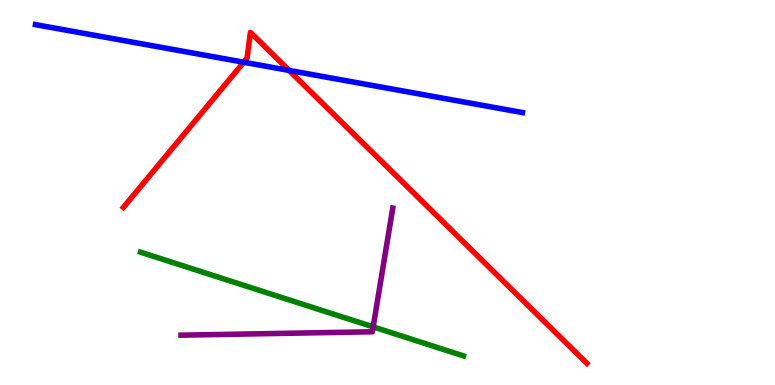[{'lines': ['blue', 'red'], 'intersections': [{'x': 3.15, 'y': 8.38}, {'x': 3.73, 'y': 8.17}]}, {'lines': ['green', 'red'], 'intersections': []}, {'lines': ['purple', 'red'], 'intersections': []}, {'lines': ['blue', 'green'], 'intersections': []}, {'lines': ['blue', 'purple'], 'intersections': []}, {'lines': ['green', 'purple'], 'intersections': [{'x': 4.82, 'y': 1.51}]}]